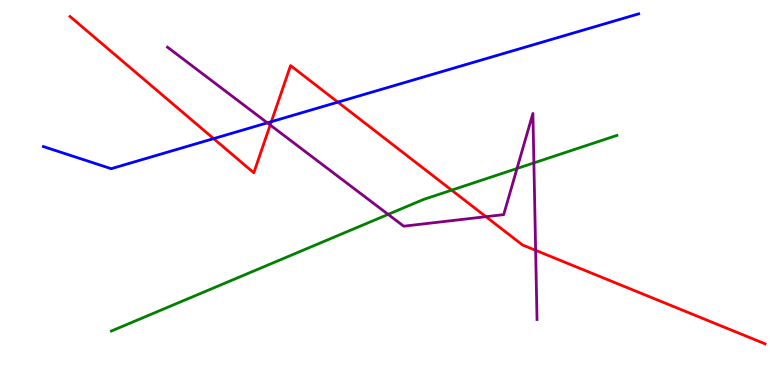[{'lines': ['blue', 'red'], 'intersections': [{'x': 2.76, 'y': 6.4}, {'x': 3.5, 'y': 6.84}, {'x': 4.36, 'y': 7.35}]}, {'lines': ['green', 'red'], 'intersections': [{'x': 5.83, 'y': 5.06}]}, {'lines': ['purple', 'red'], 'intersections': [{'x': 3.49, 'y': 6.75}, {'x': 6.27, 'y': 4.37}, {'x': 6.91, 'y': 3.5}]}, {'lines': ['blue', 'green'], 'intersections': []}, {'lines': ['blue', 'purple'], 'intersections': [{'x': 3.45, 'y': 6.81}]}, {'lines': ['green', 'purple'], 'intersections': [{'x': 5.01, 'y': 4.43}, {'x': 6.67, 'y': 5.62}, {'x': 6.89, 'y': 5.77}]}]